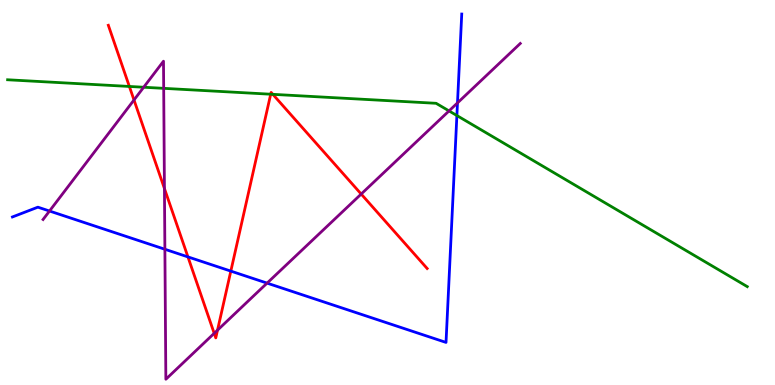[{'lines': ['blue', 'red'], 'intersections': [{'x': 2.42, 'y': 3.33}, {'x': 2.98, 'y': 2.96}]}, {'lines': ['green', 'red'], 'intersections': [{'x': 1.67, 'y': 7.75}, {'x': 3.49, 'y': 7.55}, {'x': 3.52, 'y': 7.55}]}, {'lines': ['purple', 'red'], 'intersections': [{'x': 1.73, 'y': 7.4}, {'x': 2.12, 'y': 5.1}, {'x': 2.76, 'y': 1.34}, {'x': 2.81, 'y': 1.42}, {'x': 4.66, 'y': 4.96}]}, {'lines': ['blue', 'green'], 'intersections': [{'x': 5.9, 'y': 7.0}]}, {'lines': ['blue', 'purple'], 'intersections': [{'x': 0.639, 'y': 4.52}, {'x': 2.13, 'y': 3.53}, {'x': 3.45, 'y': 2.65}, {'x': 5.9, 'y': 7.33}]}, {'lines': ['green', 'purple'], 'intersections': [{'x': 1.85, 'y': 7.73}, {'x': 2.11, 'y': 7.71}, {'x': 5.79, 'y': 7.12}]}]